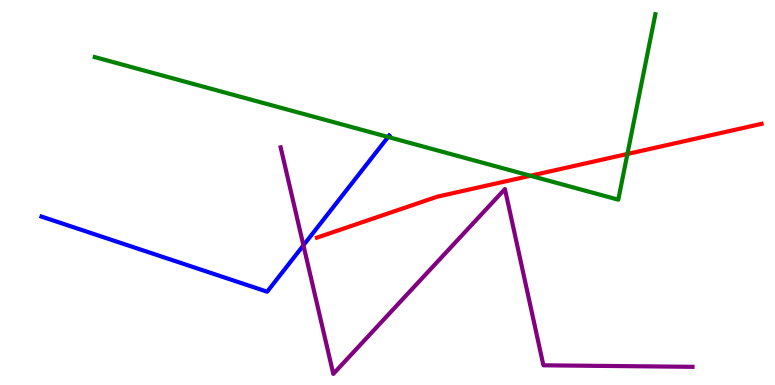[{'lines': ['blue', 'red'], 'intersections': []}, {'lines': ['green', 'red'], 'intersections': [{'x': 6.84, 'y': 5.43}, {'x': 8.1, 'y': 6.0}]}, {'lines': ['purple', 'red'], 'intersections': []}, {'lines': ['blue', 'green'], 'intersections': [{'x': 5.01, 'y': 6.44}]}, {'lines': ['blue', 'purple'], 'intersections': [{'x': 3.92, 'y': 3.63}]}, {'lines': ['green', 'purple'], 'intersections': []}]